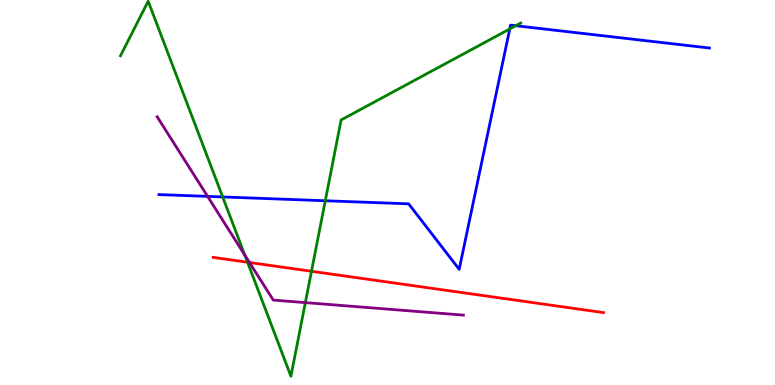[{'lines': ['blue', 'red'], 'intersections': []}, {'lines': ['green', 'red'], 'intersections': [{'x': 3.19, 'y': 3.19}, {'x': 4.02, 'y': 2.95}]}, {'lines': ['purple', 'red'], 'intersections': [{'x': 3.22, 'y': 3.18}]}, {'lines': ['blue', 'green'], 'intersections': [{'x': 2.87, 'y': 4.88}, {'x': 4.2, 'y': 4.79}, {'x': 6.58, 'y': 9.25}, {'x': 6.65, 'y': 9.33}]}, {'lines': ['blue', 'purple'], 'intersections': [{'x': 2.68, 'y': 4.9}]}, {'lines': ['green', 'purple'], 'intersections': [{'x': 3.16, 'y': 3.37}, {'x': 3.94, 'y': 2.14}]}]